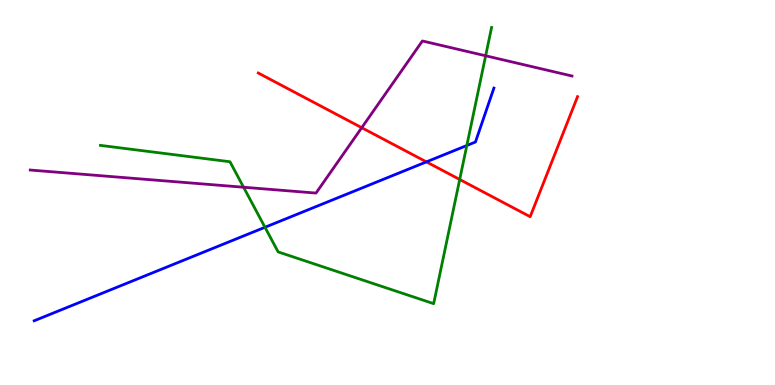[{'lines': ['blue', 'red'], 'intersections': [{'x': 5.5, 'y': 5.8}]}, {'lines': ['green', 'red'], 'intersections': [{'x': 5.93, 'y': 5.34}]}, {'lines': ['purple', 'red'], 'intersections': [{'x': 4.67, 'y': 6.68}]}, {'lines': ['blue', 'green'], 'intersections': [{'x': 3.42, 'y': 4.1}, {'x': 6.02, 'y': 6.22}]}, {'lines': ['blue', 'purple'], 'intersections': []}, {'lines': ['green', 'purple'], 'intersections': [{'x': 3.14, 'y': 5.14}, {'x': 6.27, 'y': 8.55}]}]